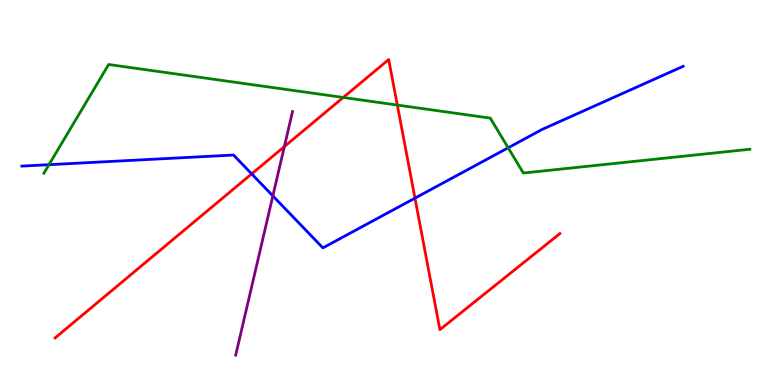[{'lines': ['blue', 'red'], 'intersections': [{'x': 3.25, 'y': 5.48}, {'x': 5.35, 'y': 4.85}]}, {'lines': ['green', 'red'], 'intersections': [{'x': 4.43, 'y': 7.47}, {'x': 5.13, 'y': 7.27}]}, {'lines': ['purple', 'red'], 'intersections': [{'x': 3.67, 'y': 6.19}]}, {'lines': ['blue', 'green'], 'intersections': [{'x': 0.632, 'y': 5.72}, {'x': 6.56, 'y': 6.16}]}, {'lines': ['blue', 'purple'], 'intersections': [{'x': 3.52, 'y': 4.91}]}, {'lines': ['green', 'purple'], 'intersections': []}]